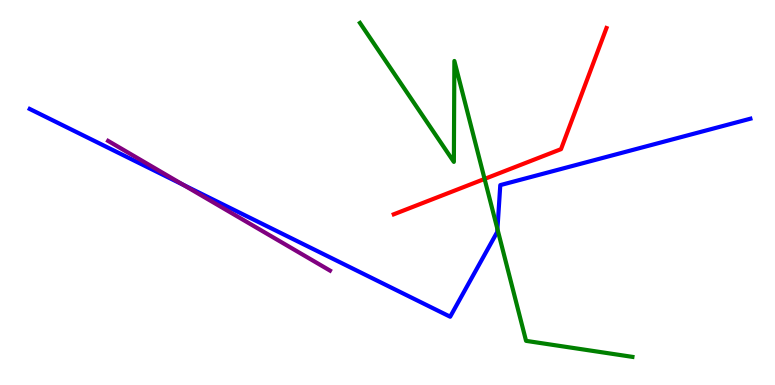[{'lines': ['blue', 'red'], 'intersections': []}, {'lines': ['green', 'red'], 'intersections': [{'x': 6.25, 'y': 5.35}]}, {'lines': ['purple', 'red'], 'intersections': []}, {'lines': ['blue', 'green'], 'intersections': [{'x': 6.42, 'y': 4.05}]}, {'lines': ['blue', 'purple'], 'intersections': [{'x': 2.37, 'y': 5.2}]}, {'lines': ['green', 'purple'], 'intersections': []}]